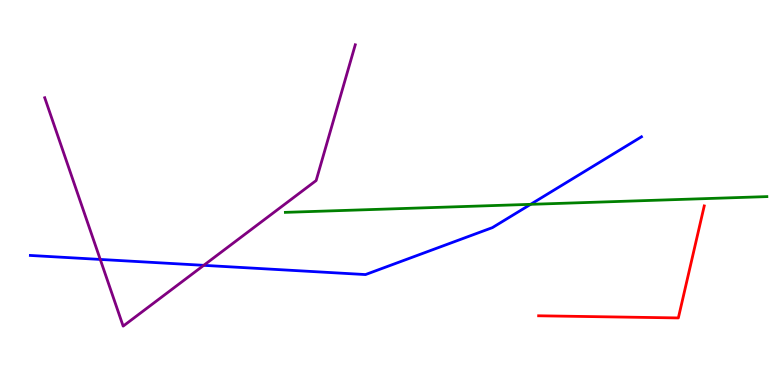[{'lines': ['blue', 'red'], 'intersections': []}, {'lines': ['green', 'red'], 'intersections': []}, {'lines': ['purple', 'red'], 'intersections': []}, {'lines': ['blue', 'green'], 'intersections': [{'x': 6.85, 'y': 4.69}]}, {'lines': ['blue', 'purple'], 'intersections': [{'x': 1.29, 'y': 3.26}, {'x': 2.63, 'y': 3.11}]}, {'lines': ['green', 'purple'], 'intersections': []}]